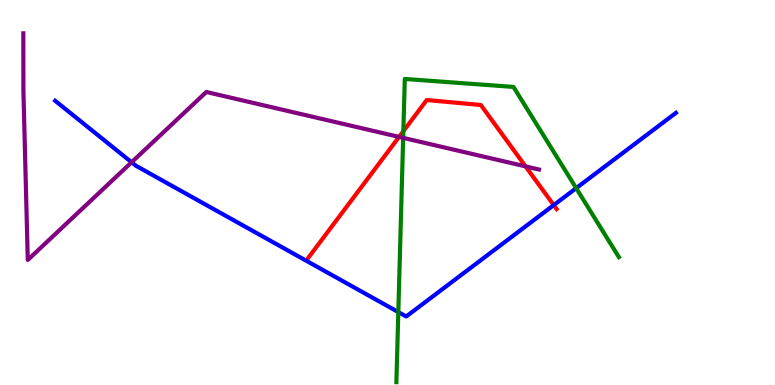[{'lines': ['blue', 'red'], 'intersections': [{'x': 7.15, 'y': 4.67}]}, {'lines': ['green', 'red'], 'intersections': [{'x': 5.2, 'y': 6.59}]}, {'lines': ['purple', 'red'], 'intersections': [{'x': 5.15, 'y': 6.44}, {'x': 6.78, 'y': 5.68}]}, {'lines': ['blue', 'green'], 'intersections': [{'x': 5.14, 'y': 1.89}, {'x': 7.43, 'y': 5.11}]}, {'lines': ['blue', 'purple'], 'intersections': [{'x': 1.7, 'y': 5.79}]}, {'lines': ['green', 'purple'], 'intersections': [{'x': 5.2, 'y': 6.42}]}]